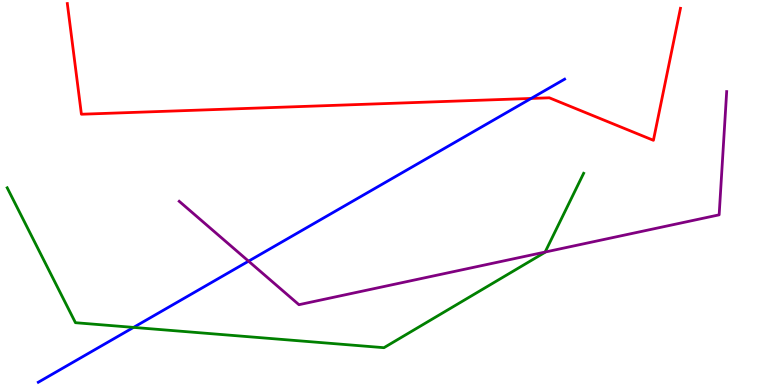[{'lines': ['blue', 'red'], 'intersections': [{'x': 6.85, 'y': 7.44}]}, {'lines': ['green', 'red'], 'intersections': []}, {'lines': ['purple', 'red'], 'intersections': []}, {'lines': ['blue', 'green'], 'intersections': [{'x': 1.72, 'y': 1.5}]}, {'lines': ['blue', 'purple'], 'intersections': [{'x': 3.21, 'y': 3.22}]}, {'lines': ['green', 'purple'], 'intersections': [{'x': 7.03, 'y': 3.45}]}]